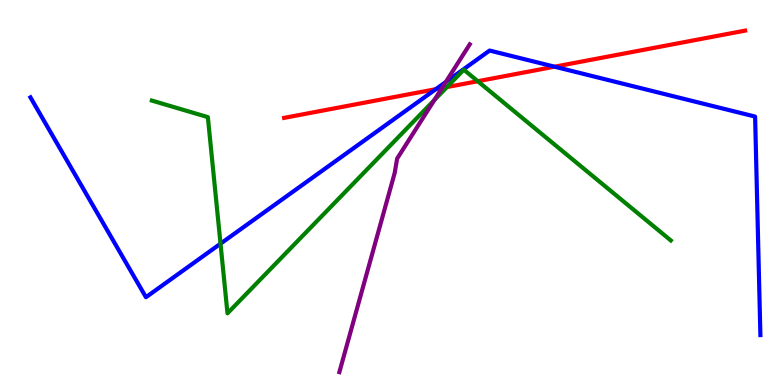[{'lines': ['blue', 'red'], 'intersections': [{'x': 5.62, 'y': 7.68}, {'x': 7.16, 'y': 8.27}]}, {'lines': ['green', 'red'], 'intersections': [{'x': 5.77, 'y': 7.74}, {'x': 6.16, 'y': 7.89}]}, {'lines': ['purple', 'red'], 'intersections': [{'x': 5.7, 'y': 7.71}]}, {'lines': ['blue', 'green'], 'intersections': [{'x': 2.85, 'y': 3.67}]}, {'lines': ['blue', 'purple'], 'intersections': [{'x': 5.75, 'y': 7.87}]}, {'lines': ['green', 'purple'], 'intersections': [{'x': 5.6, 'y': 7.4}]}]